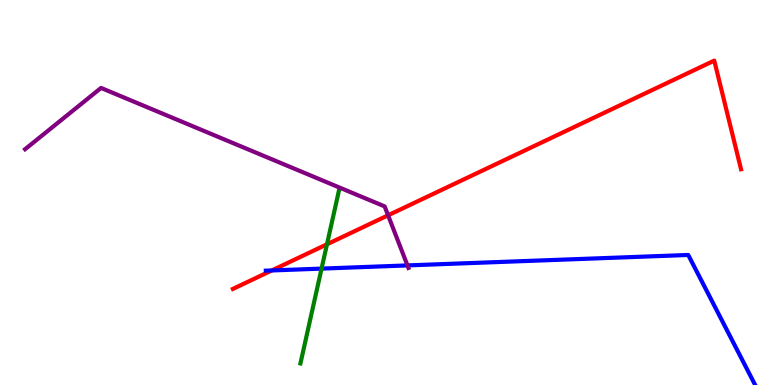[{'lines': ['blue', 'red'], 'intersections': [{'x': 3.51, 'y': 2.98}]}, {'lines': ['green', 'red'], 'intersections': [{'x': 4.22, 'y': 3.65}]}, {'lines': ['purple', 'red'], 'intersections': [{'x': 5.01, 'y': 4.41}]}, {'lines': ['blue', 'green'], 'intersections': [{'x': 4.15, 'y': 3.02}]}, {'lines': ['blue', 'purple'], 'intersections': [{'x': 5.26, 'y': 3.11}]}, {'lines': ['green', 'purple'], 'intersections': []}]